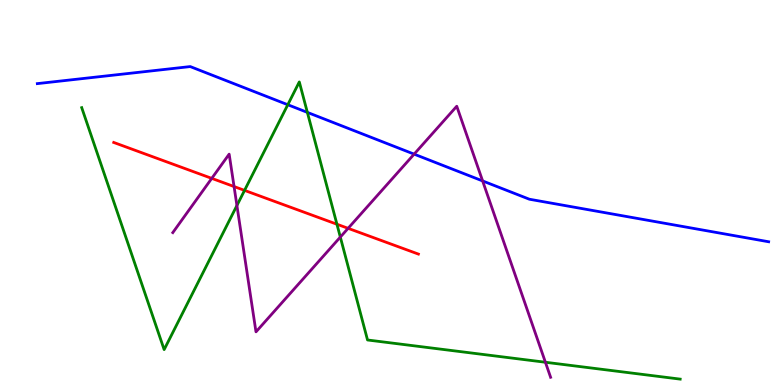[{'lines': ['blue', 'red'], 'intersections': []}, {'lines': ['green', 'red'], 'intersections': [{'x': 3.16, 'y': 5.05}, {'x': 4.35, 'y': 4.18}]}, {'lines': ['purple', 'red'], 'intersections': [{'x': 2.73, 'y': 5.37}, {'x': 3.02, 'y': 5.15}, {'x': 4.49, 'y': 4.07}]}, {'lines': ['blue', 'green'], 'intersections': [{'x': 3.71, 'y': 7.28}, {'x': 3.97, 'y': 7.08}]}, {'lines': ['blue', 'purple'], 'intersections': [{'x': 5.34, 'y': 6.0}, {'x': 6.23, 'y': 5.3}]}, {'lines': ['green', 'purple'], 'intersections': [{'x': 3.06, 'y': 4.66}, {'x': 4.39, 'y': 3.84}, {'x': 7.04, 'y': 0.591}]}]